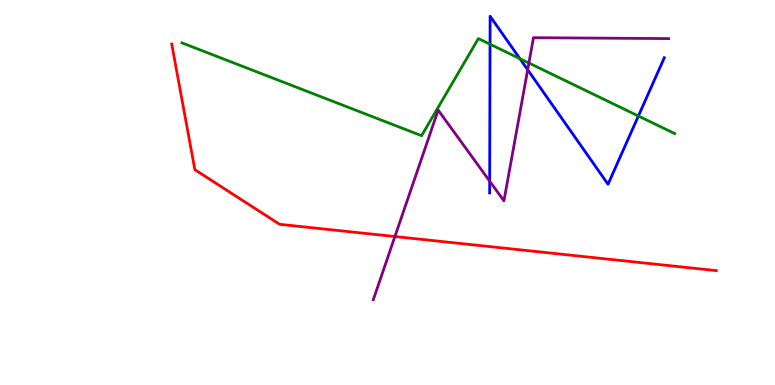[{'lines': ['blue', 'red'], 'intersections': []}, {'lines': ['green', 'red'], 'intersections': []}, {'lines': ['purple', 'red'], 'intersections': [{'x': 5.1, 'y': 3.86}]}, {'lines': ['blue', 'green'], 'intersections': [{'x': 6.32, 'y': 8.85}, {'x': 6.71, 'y': 8.48}, {'x': 8.24, 'y': 6.99}]}, {'lines': ['blue', 'purple'], 'intersections': [{'x': 6.32, 'y': 5.29}, {'x': 6.81, 'y': 8.19}]}, {'lines': ['green', 'purple'], 'intersections': [{'x': 6.82, 'y': 8.36}]}]